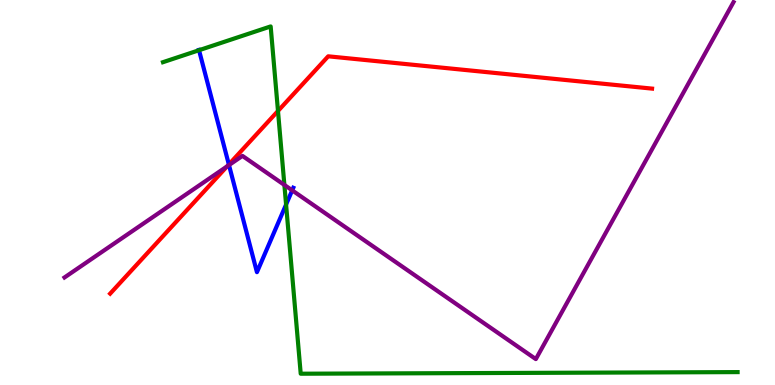[{'lines': ['blue', 'red'], 'intersections': [{'x': 2.95, 'y': 5.73}]}, {'lines': ['green', 'red'], 'intersections': [{'x': 3.59, 'y': 7.12}]}, {'lines': ['purple', 'red'], 'intersections': [{'x': 2.93, 'y': 5.68}]}, {'lines': ['blue', 'green'], 'intersections': [{'x': 2.57, 'y': 8.7}, {'x': 3.69, 'y': 4.69}]}, {'lines': ['blue', 'purple'], 'intersections': [{'x': 2.95, 'y': 5.71}, {'x': 3.77, 'y': 5.06}]}, {'lines': ['green', 'purple'], 'intersections': [{'x': 3.67, 'y': 5.2}]}]